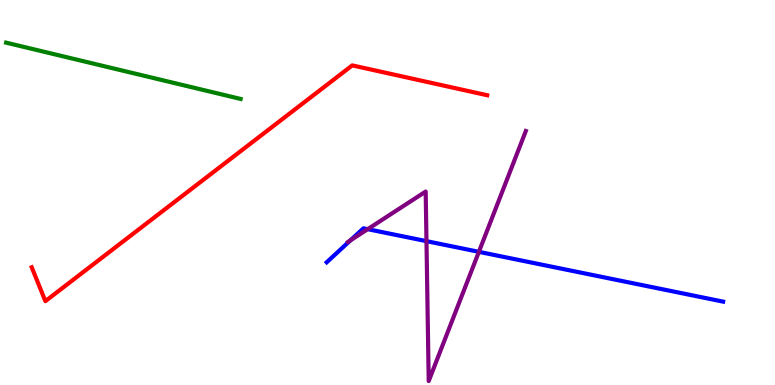[{'lines': ['blue', 'red'], 'intersections': []}, {'lines': ['green', 'red'], 'intersections': []}, {'lines': ['purple', 'red'], 'intersections': []}, {'lines': ['blue', 'green'], 'intersections': []}, {'lines': ['blue', 'purple'], 'intersections': [{'x': 4.52, 'y': 3.76}, {'x': 4.74, 'y': 4.05}, {'x': 5.5, 'y': 3.74}, {'x': 6.18, 'y': 3.46}]}, {'lines': ['green', 'purple'], 'intersections': []}]